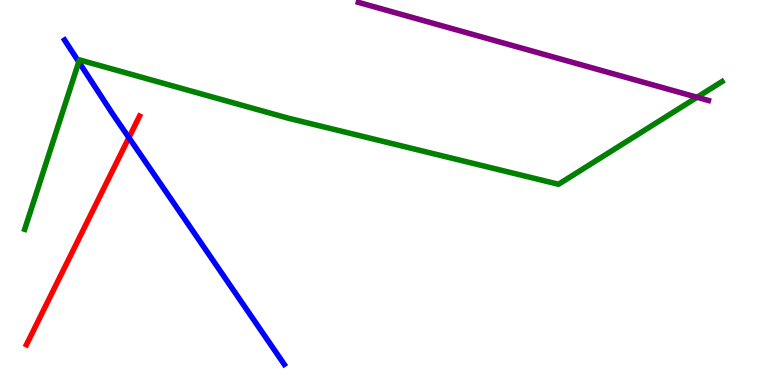[{'lines': ['blue', 'red'], 'intersections': [{'x': 1.66, 'y': 6.42}]}, {'lines': ['green', 'red'], 'intersections': []}, {'lines': ['purple', 'red'], 'intersections': []}, {'lines': ['blue', 'green'], 'intersections': [{'x': 1.02, 'y': 8.39}]}, {'lines': ['blue', 'purple'], 'intersections': []}, {'lines': ['green', 'purple'], 'intersections': [{'x': 8.99, 'y': 7.47}]}]